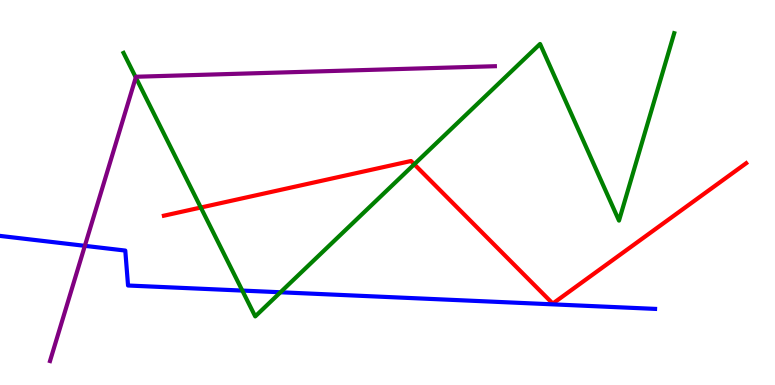[{'lines': ['blue', 'red'], 'intersections': []}, {'lines': ['green', 'red'], 'intersections': [{'x': 2.59, 'y': 4.61}, {'x': 5.35, 'y': 5.73}]}, {'lines': ['purple', 'red'], 'intersections': []}, {'lines': ['blue', 'green'], 'intersections': [{'x': 3.13, 'y': 2.45}, {'x': 3.62, 'y': 2.41}]}, {'lines': ['blue', 'purple'], 'intersections': [{'x': 1.09, 'y': 3.61}]}, {'lines': ['green', 'purple'], 'intersections': [{'x': 1.75, 'y': 7.99}]}]